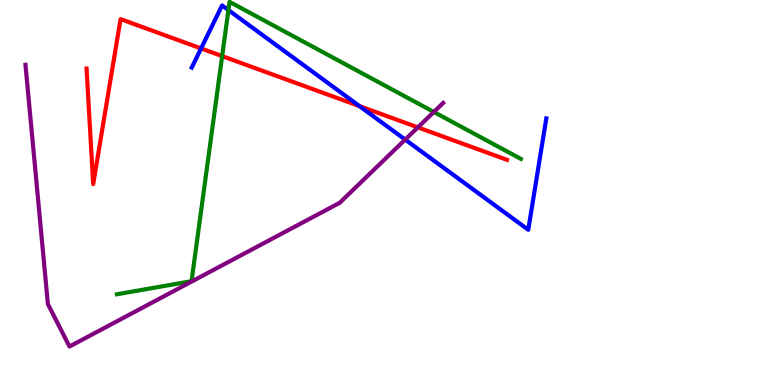[{'lines': ['blue', 'red'], 'intersections': [{'x': 2.59, 'y': 8.74}, {'x': 4.64, 'y': 7.24}]}, {'lines': ['green', 'red'], 'intersections': [{'x': 2.87, 'y': 8.54}]}, {'lines': ['purple', 'red'], 'intersections': [{'x': 5.39, 'y': 6.69}]}, {'lines': ['blue', 'green'], 'intersections': [{'x': 2.95, 'y': 9.74}]}, {'lines': ['blue', 'purple'], 'intersections': [{'x': 5.23, 'y': 6.37}]}, {'lines': ['green', 'purple'], 'intersections': [{'x': 5.6, 'y': 7.09}]}]